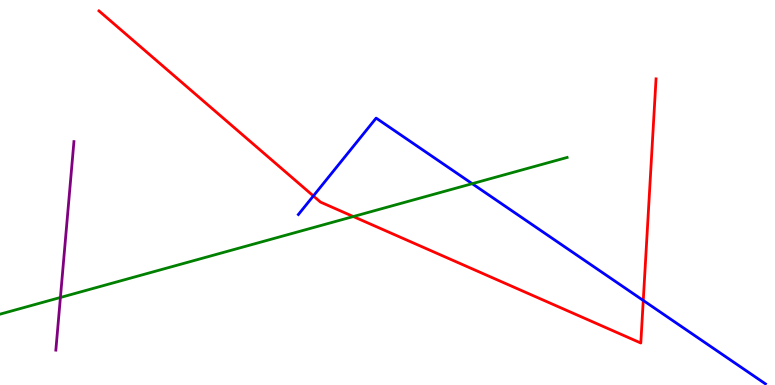[{'lines': ['blue', 'red'], 'intersections': [{'x': 4.04, 'y': 4.91}, {'x': 8.3, 'y': 2.2}]}, {'lines': ['green', 'red'], 'intersections': [{'x': 4.56, 'y': 4.38}]}, {'lines': ['purple', 'red'], 'intersections': []}, {'lines': ['blue', 'green'], 'intersections': [{'x': 6.09, 'y': 5.23}]}, {'lines': ['blue', 'purple'], 'intersections': []}, {'lines': ['green', 'purple'], 'intersections': [{'x': 0.779, 'y': 2.27}]}]